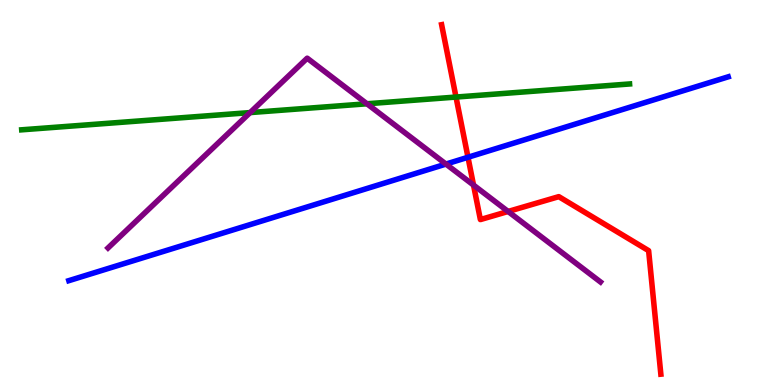[{'lines': ['blue', 'red'], 'intersections': [{'x': 6.04, 'y': 5.92}]}, {'lines': ['green', 'red'], 'intersections': [{'x': 5.88, 'y': 7.48}]}, {'lines': ['purple', 'red'], 'intersections': [{'x': 6.11, 'y': 5.19}, {'x': 6.56, 'y': 4.51}]}, {'lines': ['blue', 'green'], 'intersections': []}, {'lines': ['blue', 'purple'], 'intersections': [{'x': 5.75, 'y': 5.74}]}, {'lines': ['green', 'purple'], 'intersections': [{'x': 3.23, 'y': 7.08}, {'x': 4.73, 'y': 7.3}]}]